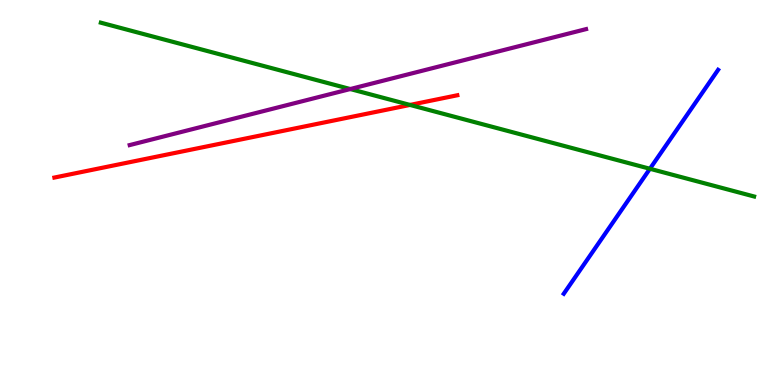[{'lines': ['blue', 'red'], 'intersections': []}, {'lines': ['green', 'red'], 'intersections': [{'x': 5.29, 'y': 7.27}]}, {'lines': ['purple', 'red'], 'intersections': []}, {'lines': ['blue', 'green'], 'intersections': [{'x': 8.39, 'y': 5.62}]}, {'lines': ['blue', 'purple'], 'intersections': []}, {'lines': ['green', 'purple'], 'intersections': [{'x': 4.52, 'y': 7.69}]}]